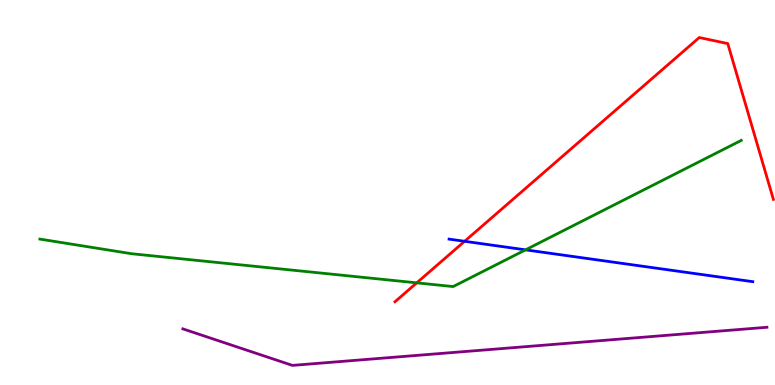[{'lines': ['blue', 'red'], 'intersections': [{'x': 5.99, 'y': 3.73}]}, {'lines': ['green', 'red'], 'intersections': [{'x': 5.38, 'y': 2.65}]}, {'lines': ['purple', 'red'], 'intersections': []}, {'lines': ['blue', 'green'], 'intersections': [{'x': 6.78, 'y': 3.51}]}, {'lines': ['blue', 'purple'], 'intersections': []}, {'lines': ['green', 'purple'], 'intersections': []}]